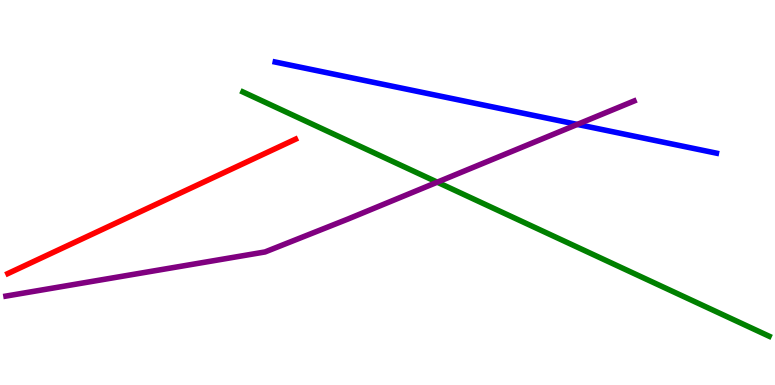[{'lines': ['blue', 'red'], 'intersections': []}, {'lines': ['green', 'red'], 'intersections': []}, {'lines': ['purple', 'red'], 'intersections': []}, {'lines': ['blue', 'green'], 'intersections': []}, {'lines': ['blue', 'purple'], 'intersections': [{'x': 7.45, 'y': 6.77}]}, {'lines': ['green', 'purple'], 'intersections': [{'x': 5.64, 'y': 5.27}]}]